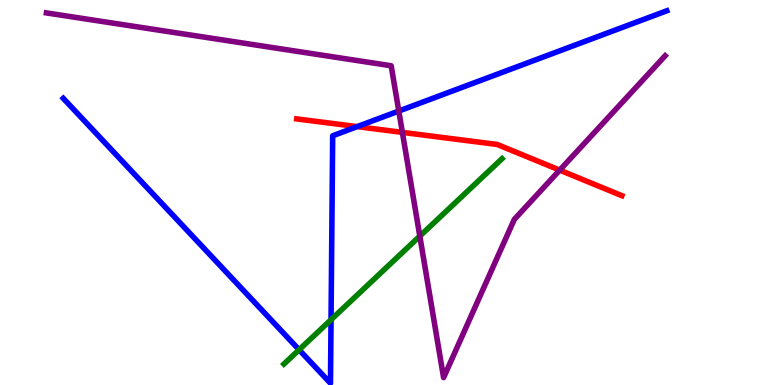[{'lines': ['blue', 'red'], 'intersections': [{'x': 4.61, 'y': 6.71}]}, {'lines': ['green', 'red'], 'intersections': []}, {'lines': ['purple', 'red'], 'intersections': [{'x': 5.19, 'y': 6.56}, {'x': 7.22, 'y': 5.58}]}, {'lines': ['blue', 'green'], 'intersections': [{'x': 3.86, 'y': 0.915}, {'x': 4.27, 'y': 1.7}]}, {'lines': ['blue', 'purple'], 'intersections': [{'x': 5.15, 'y': 7.12}]}, {'lines': ['green', 'purple'], 'intersections': [{'x': 5.42, 'y': 3.87}]}]